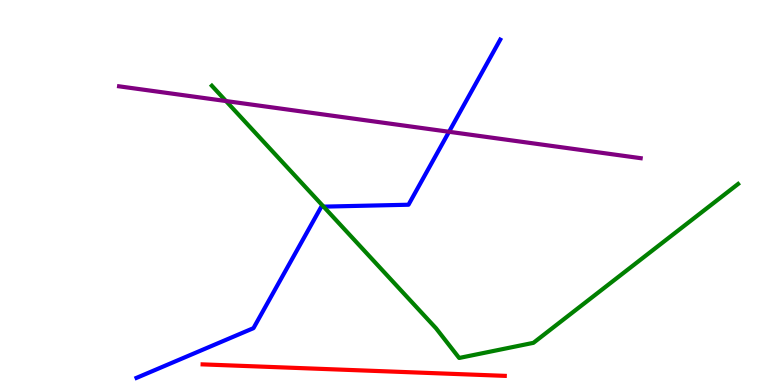[{'lines': ['blue', 'red'], 'intersections': []}, {'lines': ['green', 'red'], 'intersections': []}, {'lines': ['purple', 'red'], 'intersections': []}, {'lines': ['blue', 'green'], 'intersections': [{'x': 4.18, 'y': 4.63}]}, {'lines': ['blue', 'purple'], 'intersections': [{'x': 5.79, 'y': 6.58}]}, {'lines': ['green', 'purple'], 'intersections': [{'x': 2.92, 'y': 7.38}]}]